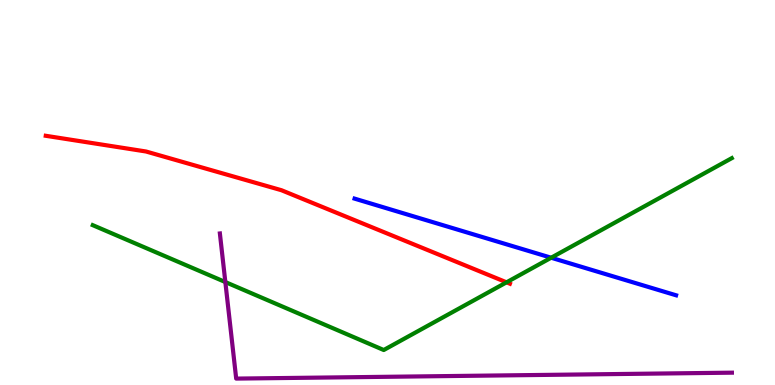[{'lines': ['blue', 'red'], 'intersections': []}, {'lines': ['green', 'red'], 'intersections': [{'x': 6.54, 'y': 2.67}]}, {'lines': ['purple', 'red'], 'intersections': []}, {'lines': ['blue', 'green'], 'intersections': [{'x': 7.11, 'y': 3.31}]}, {'lines': ['blue', 'purple'], 'intersections': []}, {'lines': ['green', 'purple'], 'intersections': [{'x': 2.91, 'y': 2.67}]}]